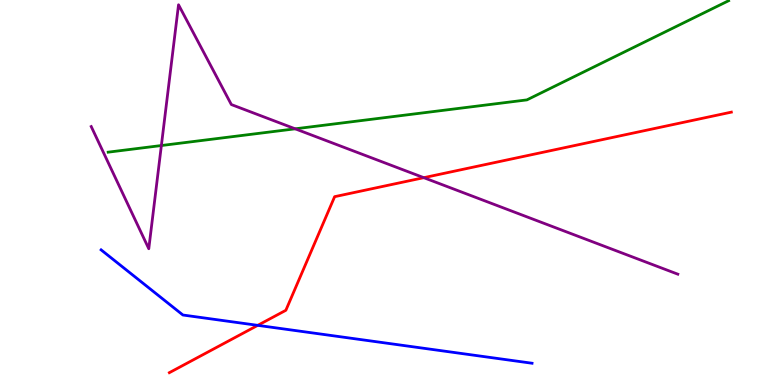[{'lines': ['blue', 'red'], 'intersections': [{'x': 3.33, 'y': 1.55}]}, {'lines': ['green', 'red'], 'intersections': []}, {'lines': ['purple', 'red'], 'intersections': [{'x': 5.47, 'y': 5.39}]}, {'lines': ['blue', 'green'], 'intersections': []}, {'lines': ['blue', 'purple'], 'intersections': []}, {'lines': ['green', 'purple'], 'intersections': [{'x': 2.08, 'y': 6.22}, {'x': 3.81, 'y': 6.65}]}]